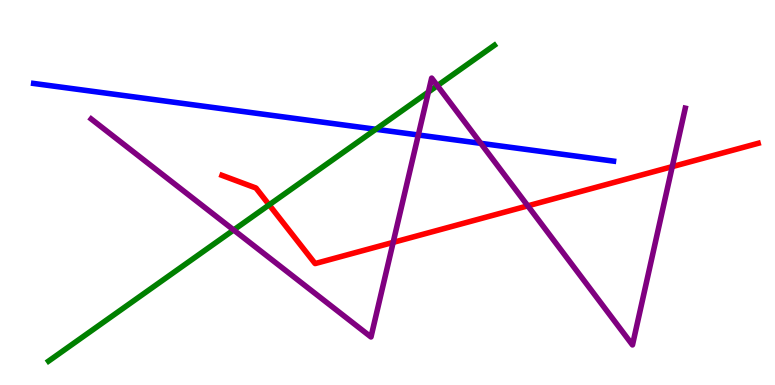[{'lines': ['blue', 'red'], 'intersections': []}, {'lines': ['green', 'red'], 'intersections': [{'x': 3.47, 'y': 4.68}]}, {'lines': ['purple', 'red'], 'intersections': [{'x': 5.07, 'y': 3.7}, {'x': 6.81, 'y': 4.65}, {'x': 8.67, 'y': 5.67}]}, {'lines': ['blue', 'green'], 'intersections': [{'x': 4.85, 'y': 6.64}]}, {'lines': ['blue', 'purple'], 'intersections': [{'x': 5.4, 'y': 6.49}, {'x': 6.2, 'y': 6.28}]}, {'lines': ['green', 'purple'], 'intersections': [{'x': 3.02, 'y': 4.03}, {'x': 5.53, 'y': 7.61}, {'x': 5.64, 'y': 7.77}]}]